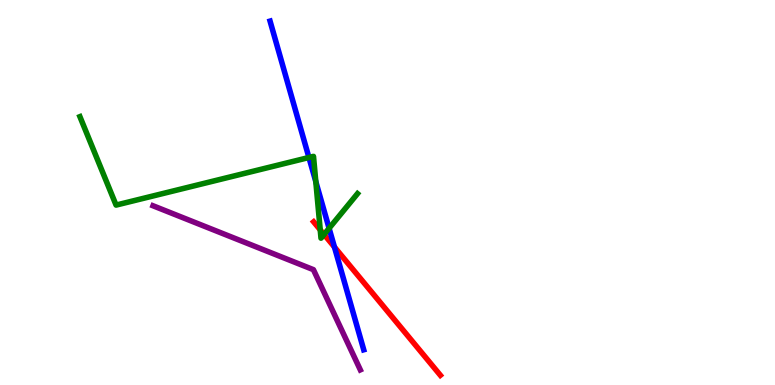[{'lines': ['blue', 'red'], 'intersections': [{'x': 4.32, 'y': 3.58}]}, {'lines': ['green', 'red'], 'intersections': [{'x': 4.13, 'y': 4.03}, {'x': 4.18, 'y': 3.91}]}, {'lines': ['purple', 'red'], 'intersections': []}, {'lines': ['blue', 'green'], 'intersections': [{'x': 3.99, 'y': 5.91}, {'x': 4.07, 'y': 5.28}, {'x': 4.25, 'y': 4.07}]}, {'lines': ['blue', 'purple'], 'intersections': []}, {'lines': ['green', 'purple'], 'intersections': []}]